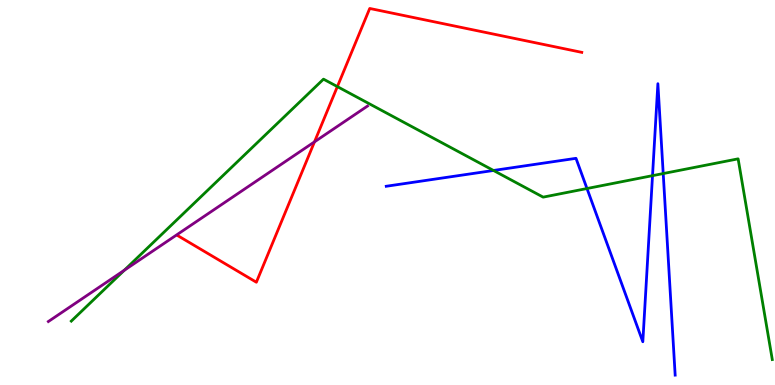[{'lines': ['blue', 'red'], 'intersections': []}, {'lines': ['green', 'red'], 'intersections': [{'x': 4.35, 'y': 7.75}]}, {'lines': ['purple', 'red'], 'intersections': [{'x': 4.06, 'y': 6.32}]}, {'lines': ['blue', 'green'], 'intersections': [{'x': 6.37, 'y': 5.57}, {'x': 7.57, 'y': 5.1}, {'x': 8.42, 'y': 5.44}, {'x': 8.56, 'y': 5.49}]}, {'lines': ['blue', 'purple'], 'intersections': []}, {'lines': ['green', 'purple'], 'intersections': [{'x': 1.6, 'y': 2.98}]}]